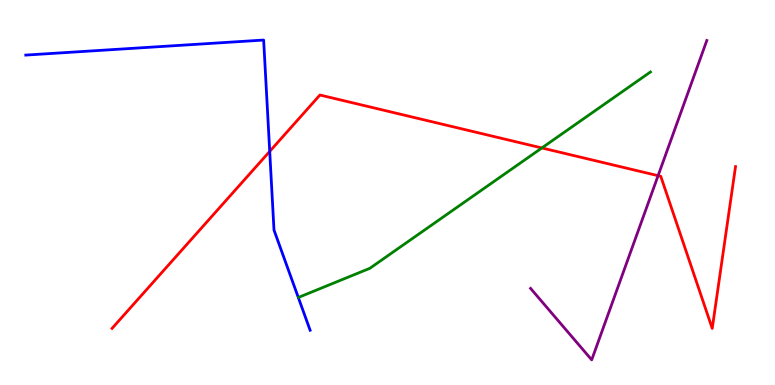[{'lines': ['blue', 'red'], 'intersections': [{'x': 3.48, 'y': 6.07}]}, {'lines': ['green', 'red'], 'intersections': [{'x': 6.99, 'y': 6.16}]}, {'lines': ['purple', 'red'], 'intersections': [{'x': 8.49, 'y': 5.44}]}, {'lines': ['blue', 'green'], 'intersections': []}, {'lines': ['blue', 'purple'], 'intersections': []}, {'lines': ['green', 'purple'], 'intersections': []}]